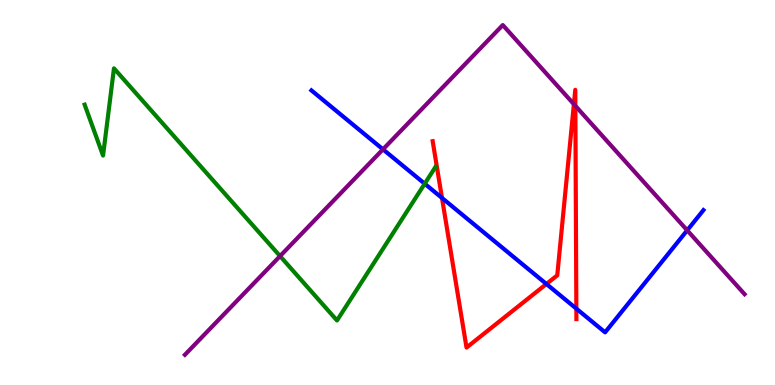[{'lines': ['blue', 'red'], 'intersections': [{'x': 5.7, 'y': 4.86}, {'x': 7.05, 'y': 2.62}, {'x': 7.44, 'y': 1.98}]}, {'lines': ['green', 'red'], 'intersections': []}, {'lines': ['purple', 'red'], 'intersections': [{'x': 7.4, 'y': 7.29}, {'x': 7.42, 'y': 7.25}]}, {'lines': ['blue', 'green'], 'intersections': [{'x': 5.48, 'y': 5.23}]}, {'lines': ['blue', 'purple'], 'intersections': [{'x': 4.94, 'y': 6.12}, {'x': 8.87, 'y': 4.02}]}, {'lines': ['green', 'purple'], 'intersections': [{'x': 3.61, 'y': 3.35}]}]